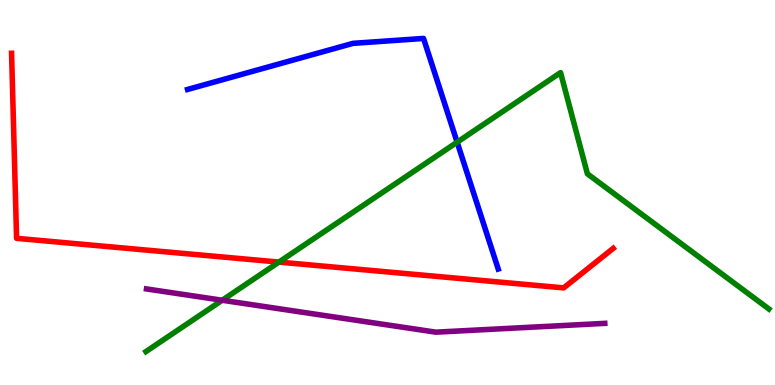[{'lines': ['blue', 'red'], 'intersections': []}, {'lines': ['green', 'red'], 'intersections': [{'x': 3.6, 'y': 3.19}]}, {'lines': ['purple', 'red'], 'intersections': []}, {'lines': ['blue', 'green'], 'intersections': [{'x': 5.9, 'y': 6.31}]}, {'lines': ['blue', 'purple'], 'intersections': []}, {'lines': ['green', 'purple'], 'intersections': [{'x': 2.87, 'y': 2.2}]}]